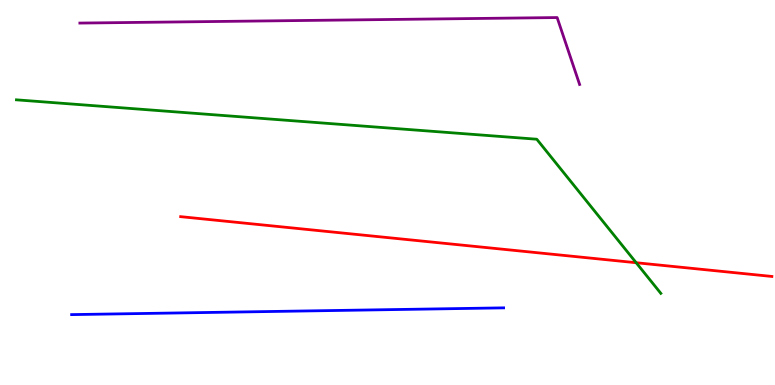[{'lines': ['blue', 'red'], 'intersections': []}, {'lines': ['green', 'red'], 'intersections': [{'x': 8.21, 'y': 3.18}]}, {'lines': ['purple', 'red'], 'intersections': []}, {'lines': ['blue', 'green'], 'intersections': []}, {'lines': ['blue', 'purple'], 'intersections': []}, {'lines': ['green', 'purple'], 'intersections': []}]